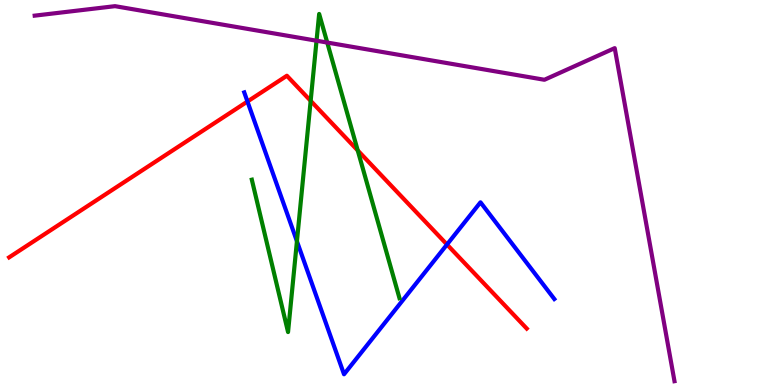[{'lines': ['blue', 'red'], 'intersections': [{'x': 3.19, 'y': 7.36}, {'x': 5.77, 'y': 3.65}]}, {'lines': ['green', 'red'], 'intersections': [{'x': 4.01, 'y': 7.38}, {'x': 4.62, 'y': 6.09}]}, {'lines': ['purple', 'red'], 'intersections': []}, {'lines': ['blue', 'green'], 'intersections': [{'x': 3.83, 'y': 3.73}]}, {'lines': ['blue', 'purple'], 'intersections': []}, {'lines': ['green', 'purple'], 'intersections': [{'x': 4.08, 'y': 8.94}, {'x': 4.22, 'y': 8.89}]}]